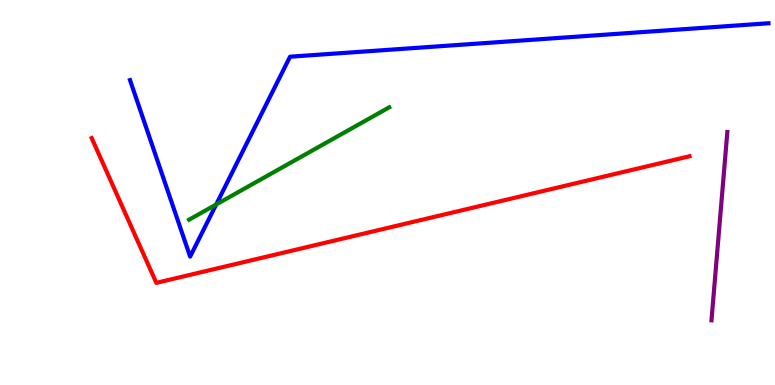[{'lines': ['blue', 'red'], 'intersections': []}, {'lines': ['green', 'red'], 'intersections': []}, {'lines': ['purple', 'red'], 'intersections': []}, {'lines': ['blue', 'green'], 'intersections': [{'x': 2.79, 'y': 4.69}]}, {'lines': ['blue', 'purple'], 'intersections': []}, {'lines': ['green', 'purple'], 'intersections': []}]